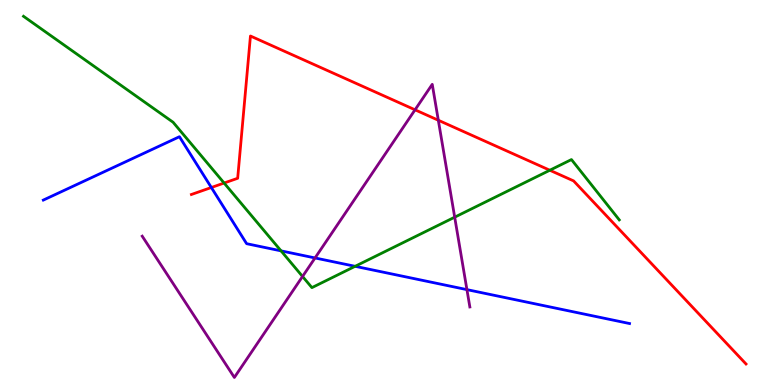[{'lines': ['blue', 'red'], 'intersections': [{'x': 2.73, 'y': 5.13}]}, {'lines': ['green', 'red'], 'intersections': [{'x': 2.89, 'y': 5.25}, {'x': 7.09, 'y': 5.58}]}, {'lines': ['purple', 'red'], 'intersections': [{'x': 5.36, 'y': 7.15}, {'x': 5.66, 'y': 6.88}]}, {'lines': ['blue', 'green'], 'intersections': [{'x': 3.63, 'y': 3.48}, {'x': 4.58, 'y': 3.08}]}, {'lines': ['blue', 'purple'], 'intersections': [{'x': 4.07, 'y': 3.3}, {'x': 6.02, 'y': 2.48}]}, {'lines': ['green', 'purple'], 'intersections': [{'x': 3.9, 'y': 2.82}, {'x': 5.87, 'y': 4.36}]}]